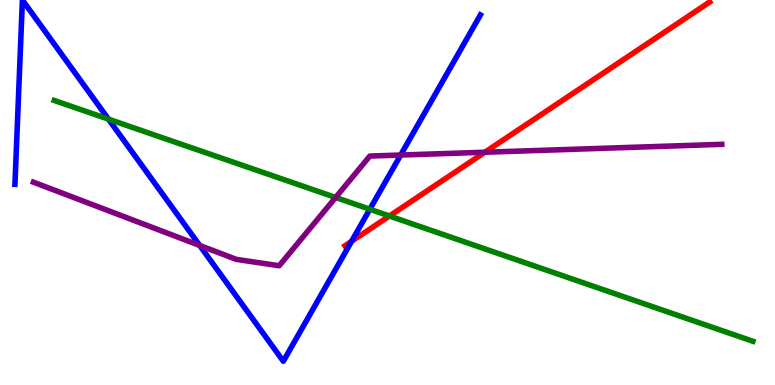[{'lines': ['blue', 'red'], 'intersections': [{'x': 4.54, 'y': 3.73}]}, {'lines': ['green', 'red'], 'intersections': [{'x': 5.03, 'y': 4.39}]}, {'lines': ['purple', 'red'], 'intersections': [{'x': 6.26, 'y': 6.05}]}, {'lines': ['blue', 'green'], 'intersections': [{'x': 1.4, 'y': 6.91}, {'x': 4.77, 'y': 4.57}]}, {'lines': ['blue', 'purple'], 'intersections': [{'x': 2.58, 'y': 3.62}, {'x': 5.17, 'y': 5.97}]}, {'lines': ['green', 'purple'], 'intersections': [{'x': 4.33, 'y': 4.87}]}]